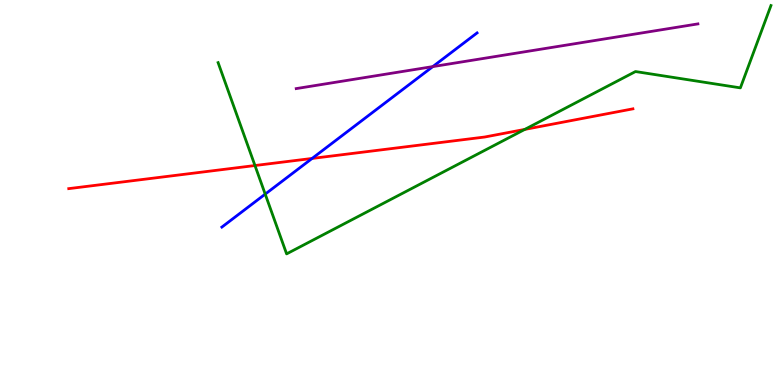[{'lines': ['blue', 'red'], 'intersections': [{'x': 4.03, 'y': 5.88}]}, {'lines': ['green', 'red'], 'intersections': [{'x': 3.29, 'y': 5.7}, {'x': 6.77, 'y': 6.64}]}, {'lines': ['purple', 'red'], 'intersections': []}, {'lines': ['blue', 'green'], 'intersections': [{'x': 3.42, 'y': 4.96}]}, {'lines': ['blue', 'purple'], 'intersections': [{'x': 5.58, 'y': 8.27}]}, {'lines': ['green', 'purple'], 'intersections': []}]